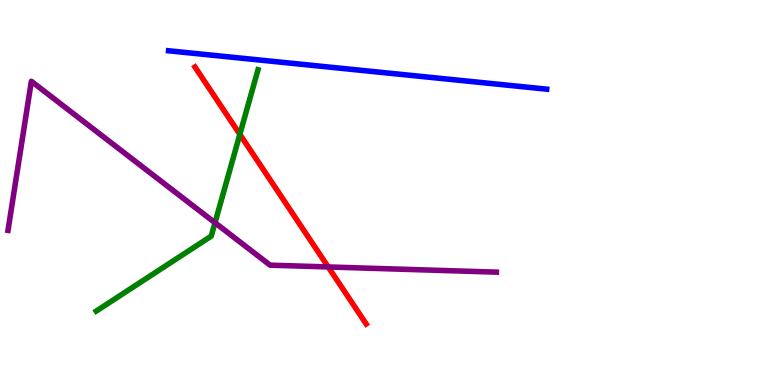[{'lines': ['blue', 'red'], 'intersections': []}, {'lines': ['green', 'red'], 'intersections': [{'x': 3.09, 'y': 6.51}]}, {'lines': ['purple', 'red'], 'intersections': [{'x': 4.23, 'y': 3.07}]}, {'lines': ['blue', 'green'], 'intersections': []}, {'lines': ['blue', 'purple'], 'intersections': []}, {'lines': ['green', 'purple'], 'intersections': [{'x': 2.77, 'y': 4.21}]}]